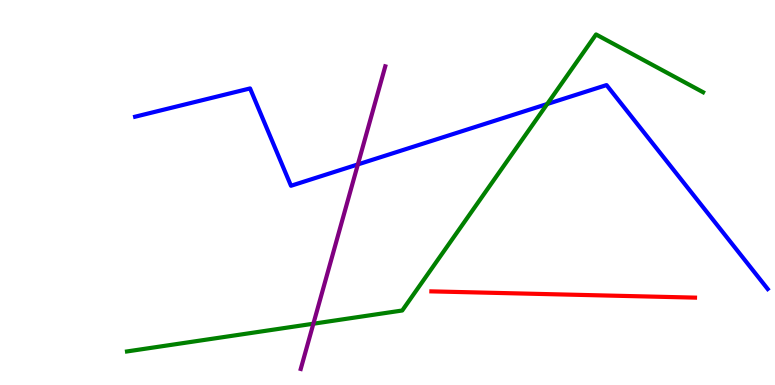[{'lines': ['blue', 'red'], 'intersections': []}, {'lines': ['green', 'red'], 'intersections': []}, {'lines': ['purple', 'red'], 'intersections': []}, {'lines': ['blue', 'green'], 'intersections': [{'x': 7.06, 'y': 7.3}]}, {'lines': ['blue', 'purple'], 'intersections': [{'x': 4.62, 'y': 5.73}]}, {'lines': ['green', 'purple'], 'intersections': [{'x': 4.04, 'y': 1.59}]}]